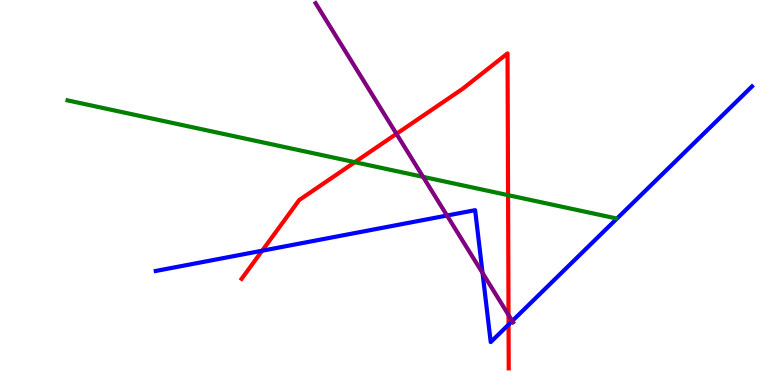[{'lines': ['blue', 'red'], 'intersections': [{'x': 3.38, 'y': 3.49}, {'x': 6.56, 'y': 1.57}]}, {'lines': ['green', 'red'], 'intersections': [{'x': 4.58, 'y': 5.79}, {'x': 6.56, 'y': 4.93}]}, {'lines': ['purple', 'red'], 'intersections': [{'x': 5.12, 'y': 6.52}, {'x': 6.56, 'y': 1.82}]}, {'lines': ['blue', 'green'], 'intersections': []}, {'lines': ['blue', 'purple'], 'intersections': [{'x': 5.77, 'y': 4.4}, {'x': 6.23, 'y': 2.91}, {'x': 6.61, 'y': 1.66}]}, {'lines': ['green', 'purple'], 'intersections': [{'x': 5.46, 'y': 5.41}]}]